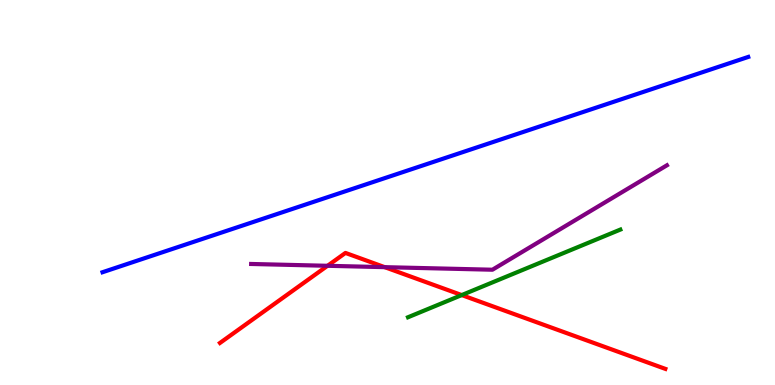[{'lines': ['blue', 'red'], 'intersections': []}, {'lines': ['green', 'red'], 'intersections': [{'x': 5.96, 'y': 2.34}]}, {'lines': ['purple', 'red'], 'intersections': [{'x': 4.23, 'y': 3.1}, {'x': 4.96, 'y': 3.06}]}, {'lines': ['blue', 'green'], 'intersections': []}, {'lines': ['blue', 'purple'], 'intersections': []}, {'lines': ['green', 'purple'], 'intersections': []}]